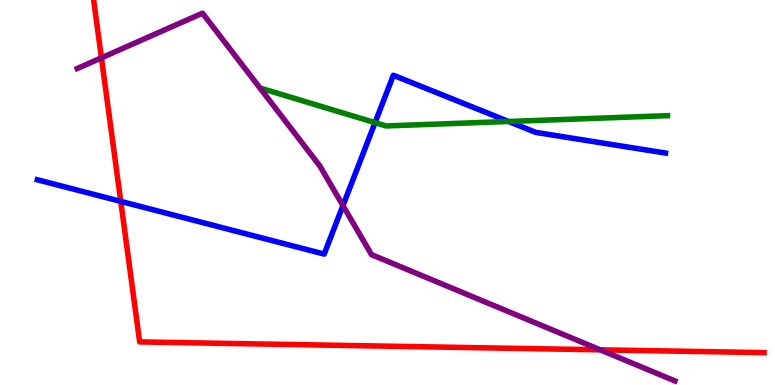[{'lines': ['blue', 'red'], 'intersections': [{'x': 1.56, 'y': 4.77}]}, {'lines': ['green', 'red'], 'intersections': []}, {'lines': ['purple', 'red'], 'intersections': [{'x': 1.31, 'y': 8.5}, {'x': 7.74, 'y': 0.914}]}, {'lines': ['blue', 'green'], 'intersections': [{'x': 4.84, 'y': 6.81}, {'x': 6.56, 'y': 6.84}]}, {'lines': ['blue', 'purple'], 'intersections': [{'x': 4.43, 'y': 4.66}]}, {'lines': ['green', 'purple'], 'intersections': []}]